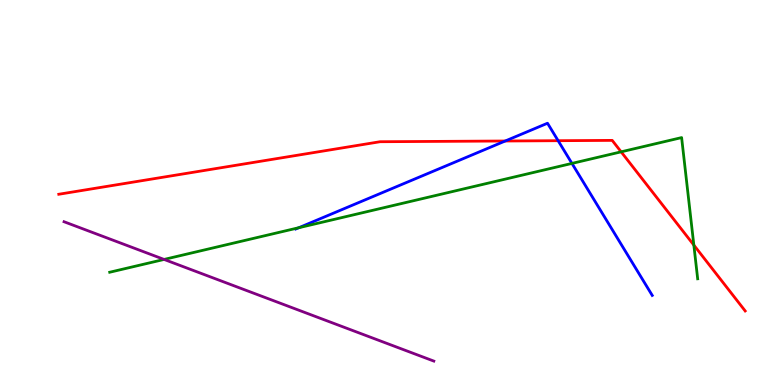[{'lines': ['blue', 'red'], 'intersections': [{'x': 6.52, 'y': 6.34}, {'x': 7.2, 'y': 6.35}]}, {'lines': ['green', 'red'], 'intersections': [{'x': 8.01, 'y': 6.06}, {'x': 8.95, 'y': 3.63}]}, {'lines': ['purple', 'red'], 'intersections': []}, {'lines': ['blue', 'green'], 'intersections': [{'x': 3.86, 'y': 4.09}, {'x': 7.38, 'y': 5.76}]}, {'lines': ['blue', 'purple'], 'intersections': []}, {'lines': ['green', 'purple'], 'intersections': [{'x': 2.12, 'y': 3.26}]}]